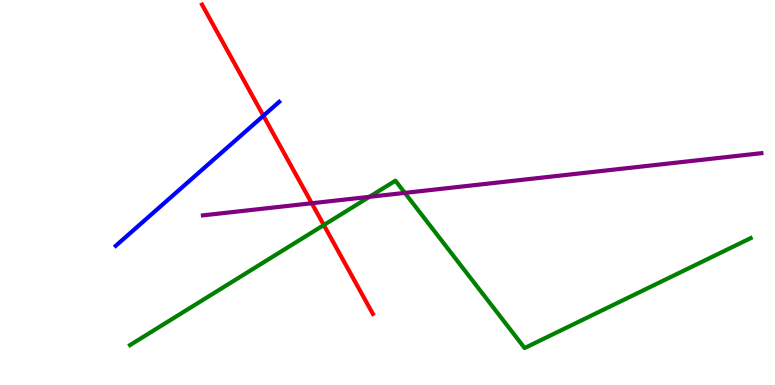[{'lines': ['blue', 'red'], 'intersections': [{'x': 3.4, 'y': 6.99}]}, {'lines': ['green', 'red'], 'intersections': [{'x': 4.18, 'y': 4.15}]}, {'lines': ['purple', 'red'], 'intersections': [{'x': 4.02, 'y': 4.72}]}, {'lines': ['blue', 'green'], 'intersections': []}, {'lines': ['blue', 'purple'], 'intersections': []}, {'lines': ['green', 'purple'], 'intersections': [{'x': 4.77, 'y': 4.89}, {'x': 5.22, 'y': 4.99}]}]